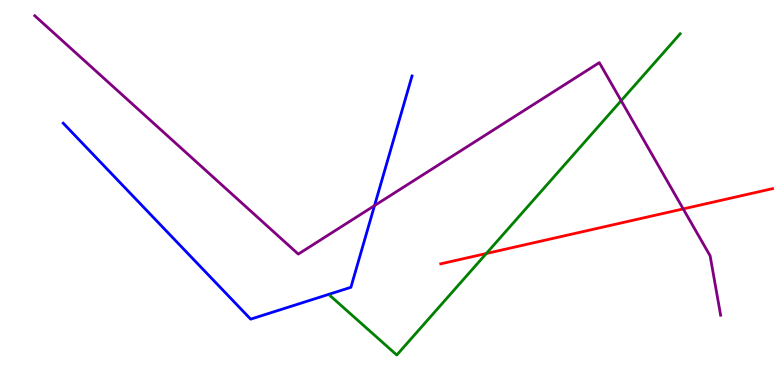[{'lines': ['blue', 'red'], 'intersections': []}, {'lines': ['green', 'red'], 'intersections': [{'x': 6.28, 'y': 3.42}]}, {'lines': ['purple', 'red'], 'intersections': [{'x': 8.82, 'y': 4.57}]}, {'lines': ['blue', 'green'], 'intersections': []}, {'lines': ['blue', 'purple'], 'intersections': [{'x': 4.83, 'y': 4.66}]}, {'lines': ['green', 'purple'], 'intersections': [{'x': 8.01, 'y': 7.38}]}]